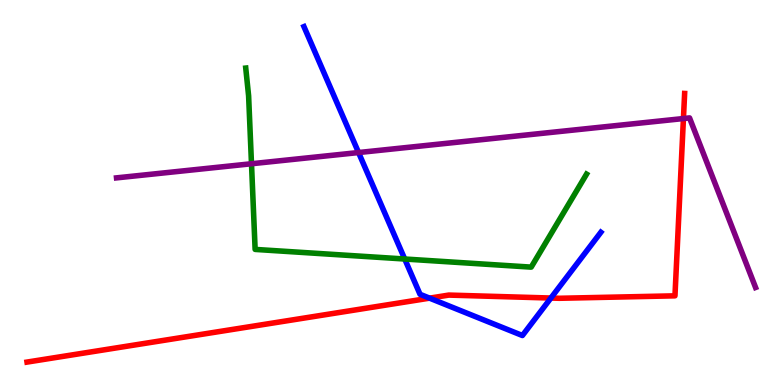[{'lines': ['blue', 'red'], 'intersections': [{'x': 5.54, 'y': 2.26}, {'x': 7.11, 'y': 2.26}]}, {'lines': ['green', 'red'], 'intersections': []}, {'lines': ['purple', 'red'], 'intersections': [{'x': 8.82, 'y': 6.92}]}, {'lines': ['blue', 'green'], 'intersections': [{'x': 5.22, 'y': 3.27}]}, {'lines': ['blue', 'purple'], 'intersections': [{'x': 4.63, 'y': 6.04}]}, {'lines': ['green', 'purple'], 'intersections': [{'x': 3.25, 'y': 5.75}]}]